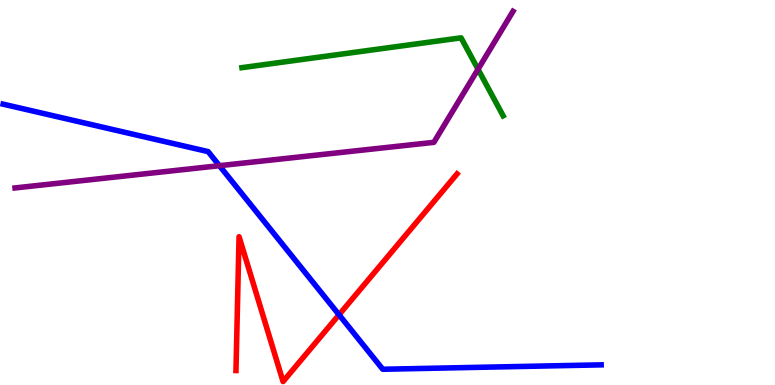[{'lines': ['blue', 'red'], 'intersections': [{'x': 4.37, 'y': 1.82}]}, {'lines': ['green', 'red'], 'intersections': []}, {'lines': ['purple', 'red'], 'intersections': []}, {'lines': ['blue', 'green'], 'intersections': []}, {'lines': ['blue', 'purple'], 'intersections': [{'x': 2.83, 'y': 5.7}]}, {'lines': ['green', 'purple'], 'intersections': [{'x': 6.17, 'y': 8.2}]}]